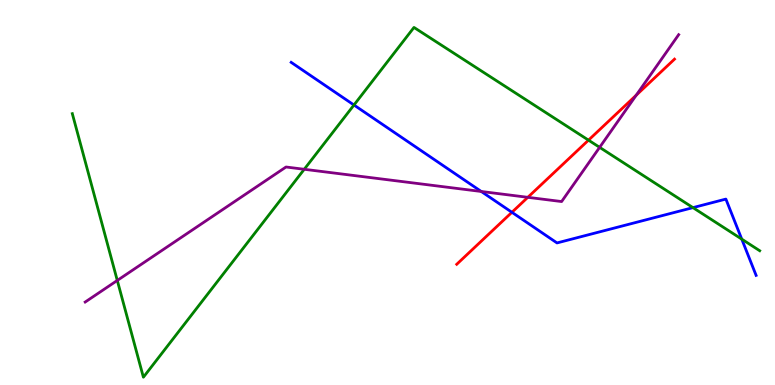[{'lines': ['blue', 'red'], 'intersections': [{'x': 6.61, 'y': 4.49}]}, {'lines': ['green', 'red'], 'intersections': [{'x': 7.59, 'y': 6.36}]}, {'lines': ['purple', 'red'], 'intersections': [{'x': 6.81, 'y': 4.87}, {'x': 8.21, 'y': 7.53}]}, {'lines': ['blue', 'green'], 'intersections': [{'x': 4.57, 'y': 7.27}, {'x': 8.94, 'y': 4.61}, {'x': 9.57, 'y': 3.79}]}, {'lines': ['blue', 'purple'], 'intersections': [{'x': 6.21, 'y': 5.03}]}, {'lines': ['green', 'purple'], 'intersections': [{'x': 1.51, 'y': 2.72}, {'x': 3.93, 'y': 5.6}, {'x': 7.74, 'y': 6.17}]}]